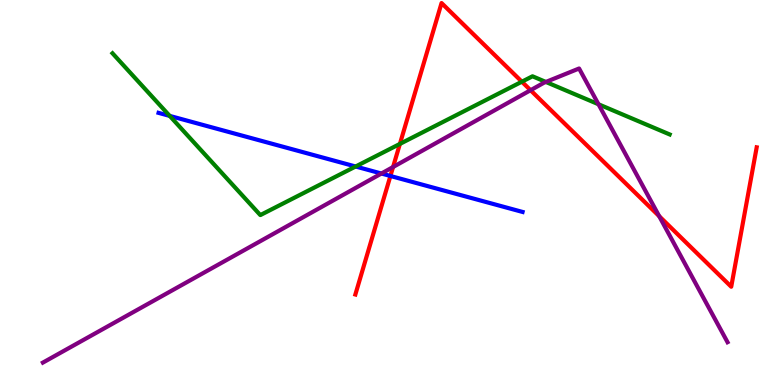[{'lines': ['blue', 'red'], 'intersections': [{'x': 5.04, 'y': 5.43}]}, {'lines': ['green', 'red'], 'intersections': [{'x': 5.16, 'y': 6.26}, {'x': 6.73, 'y': 7.88}]}, {'lines': ['purple', 'red'], 'intersections': [{'x': 5.07, 'y': 5.66}, {'x': 6.85, 'y': 7.66}, {'x': 8.51, 'y': 4.39}]}, {'lines': ['blue', 'green'], 'intersections': [{'x': 2.19, 'y': 6.99}, {'x': 4.59, 'y': 5.68}]}, {'lines': ['blue', 'purple'], 'intersections': [{'x': 4.92, 'y': 5.49}]}, {'lines': ['green', 'purple'], 'intersections': [{'x': 7.04, 'y': 7.87}, {'x': 7.72, 'y': 7.29}]}]